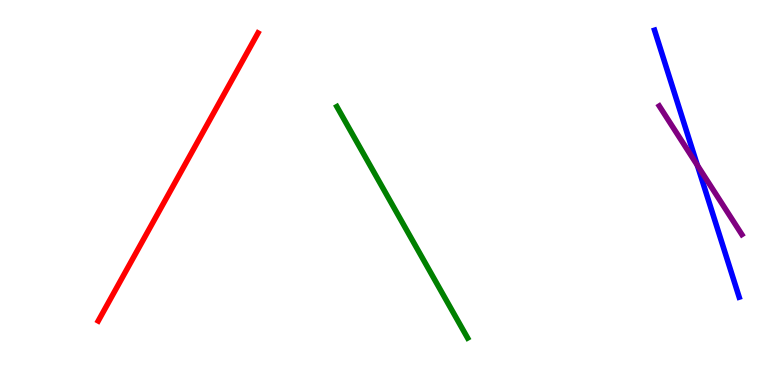[{'lines': ['blue', 'red'], 'intersections': []}, {'lines': ['green', 'red'], 'intersections': []}, {'lines': ['purple', 'red'], 'intersections': []}, {'lines': ['blue', 'green'], 'intersections': []}, {'lines': ['blue', 'purple'], 'intersections': [{'x': 9.0, 'y': 5.71}]}, {'lines': ['green', 'purple'], 'intersections': []}]